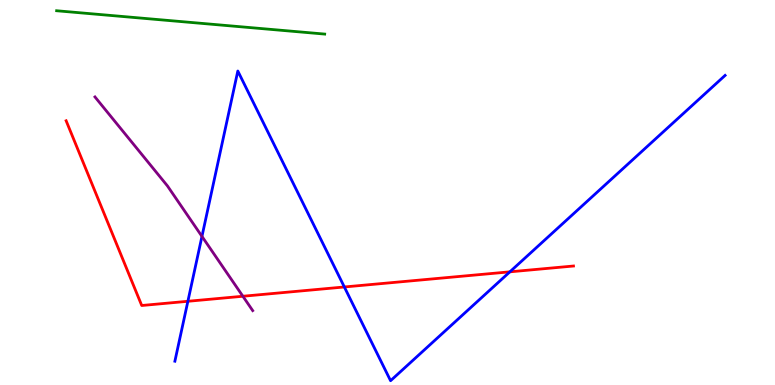[{'lines': ['blue', 'red'], 'intersections': [{'x': 2.42, 'y': 2.17}, {'x': 4.44, 'y': 2.55}, {'x': 6.58, 'y': 2.94}]}, {'lines': ['green', 'red'], 'intersections': []}, {'lines': ['purple', 'red'], 'intersections': [{'x': 3.13, 'y': 2.31}]}, {'lines': ['blue', 'green'], 'intersections': []}, {'lines': ['blue', 'purple'], 'intersections': [{'x': 2.61, 'y': 3.86}]}, {'lines': ['green', 'purple'], 'intersections': []}]